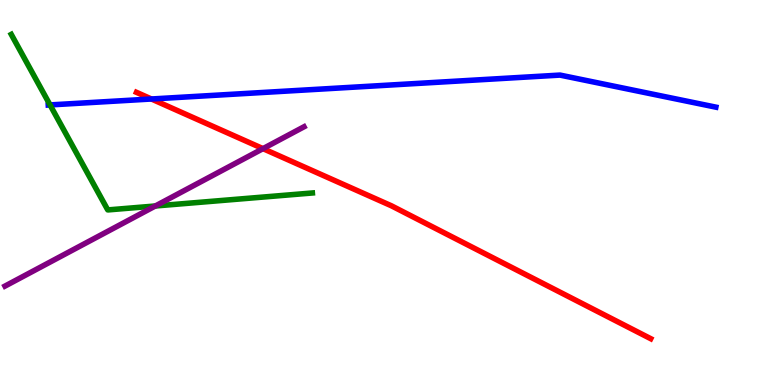[{'lines': ['blue', 'red'], 'intersections': [{'x': 1.95, 'y': 7.43}]}, {'lines': ['green', 'red'], 'intersections': []}, {'lines': ['purple', 'red'], 'intersections': [{'x': 3.39, 'y': 6.14}]}, {'lines': ['blue', 'green'], 'intersections': [{'x': 0.646, 'y': 7.27}]}, {'lines': ['blue', 'purple'], 'intersections': []}, {'lines': ['green', 'purple'], 'intersections': [{'x': 2.0, 'y': 4.65}]}]